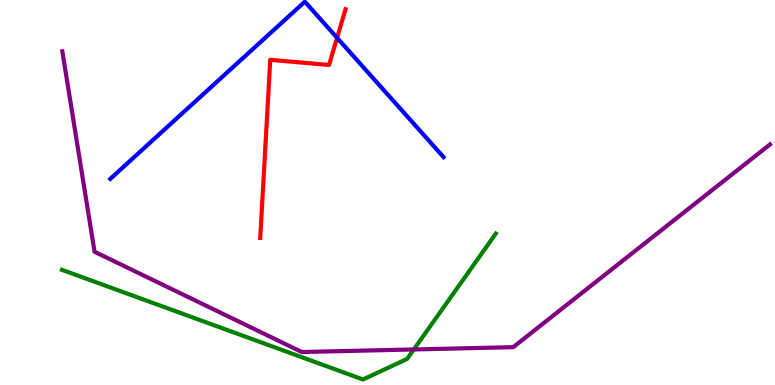[{'lines': ['blue', 'red'], 'intersections': [{'x': 4.35, 'y': 9.02}]}, {'lines': ['green', 'red'], 'intersections': []}, {'lines': ['purple', 'red'], 'intersections': []}, {'lines': ['blue', 'green'], 'intersections': []}, {'lines': ['blue', 'purple'], 'intersections': []}, {'lines': ['green', 'purple'], 'intersections': [{'x': 5.34, 'y': 0.923}]}]